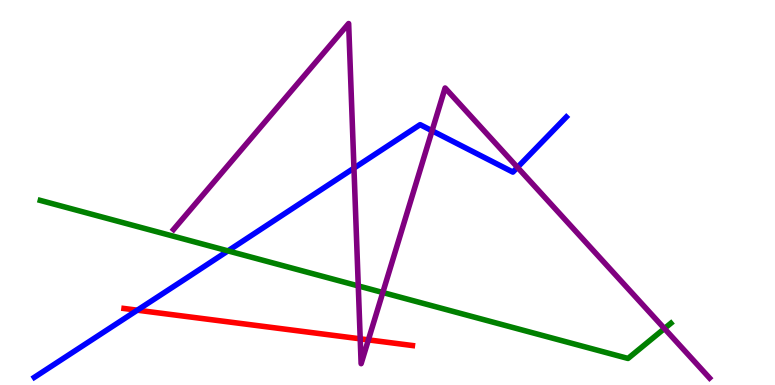[{'lines': ['blue', 'red'], 'intersections': [{'x': 1.77, 'y': 1.94}]}, {'lines': ['green', 'red'], 'intersections': []}, {'lines': ['purple', 'red'], 'intersections': [{'x': 4.65, 'y': 1.2}, {'x': 4.75, 'y': 1.17}]}, {'lines': ['blue', 'green'], 'intersections': [{'x': 2.94, 'y': 3.48}]}, {'lines': ['blue', 'purple'], 'intersections': [{'x': 4.57, 'y': 5.63}, {'x': 5.58, 'y': 6.6}, {'x': 6.68, 'y': 5.65}]}, {'lines': ['green', 'purple'], 'intersections': [{'x': 4.62, 'y': 2.57}, {'x': 4.94, 'y': 2.4}, {'x': 8.57, 'y': 1.47}]}]